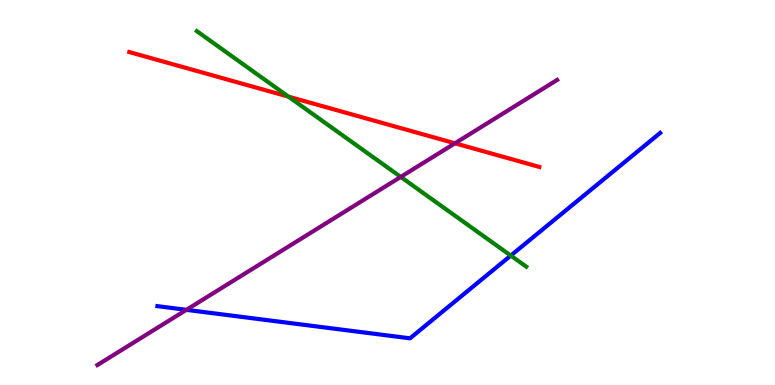[{'lines': ['blue', 'red'], 'intersections': []}, {'lines': ['green', 'red'], 'intersections': [{'x': 3.72, 'y': 7.49}]}, {'lines': ['purple', 'red'], 'intersections': [{'x': 5.87, 'y': 6.28}]}, {'lines': ['blue', 'green'], 'intersections': [{'x': 6.59, 'y': 3.36}]}, {'lines': ['blue', 'purple'], 'intersections': [{'x': 2.41, 'y': 1.95}]}, {'lines': ['green', 'purple'], 'intersections': [{'x': 5.17, 'y': 5.4}]}]